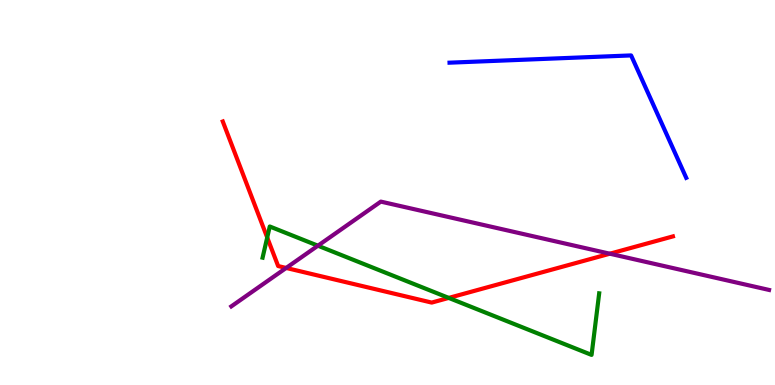[{'lines': ['blue', 'red'], 'intersections': []}, {'lines': ['green', 'red'], 'intersections': [{'x': 3.45, 'y': 3.83}, {'x': 5.79, 'y': 2.26}]}, {'lines': ['purple', 'red'], 'intersections': [{'x': 3.69, 'y': 3.04}, {'x': 7.87, 'y': 3.41}]}, {'lines': ['blue', 'green'], 'intersections': []}, {'lines': ['blue', 'purple'], 'intersections': []}, {'lines': ['green', 'purple'], 'intersections': [{'x': 4.1, 'y': 3.62}]}]